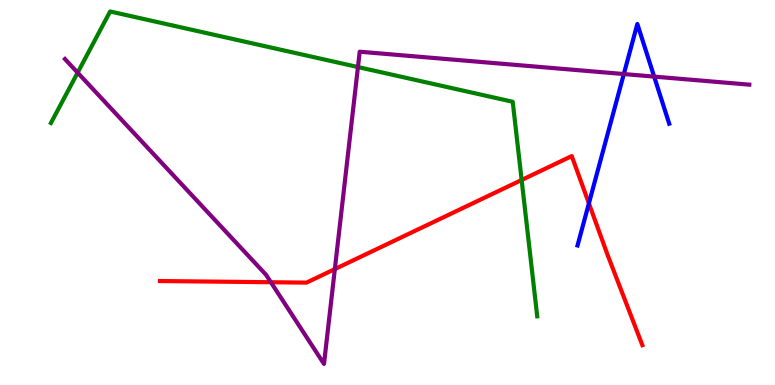[{'lines': ['blue', 'red'], 'intersections': [{'x': 7.6, 'y': 4.72}]}, {'lines': ['green', 'red'], 'intersections': [{'x': 6.73, 'y': 5.33}]}, {'lines': ['purple', 'red'], 'intersections': [{'x': 3.5, 'y': 2.67}, {'x': 4.32, 'y': 3.01}]}, {'lines': ['blue', 'green'], 'intersections': []}, {'lines': ['blue', 'purple'], 'intersections': [{'x': 8.05, 'y': 8.08}, {'x': 8.44, 'y': 8.01}]}, {'lines': ['green', 'purple'], 'intersections': [{'x': 1.0, 'y': 8.11}, {'x': 4.62, 'y': 8.26}]}]